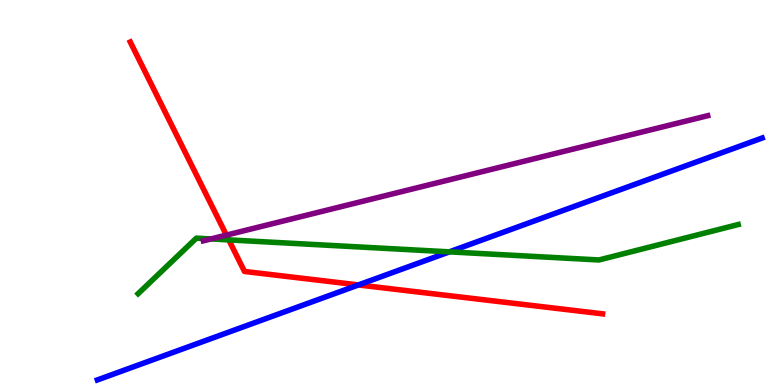[{'lines': ['blue', 'red'], 'intersections': [{'x': 4.63, 'y': 2.6}]}, {'lines': ['green', 'red'], 'intersections': [{'x': 2.95, 'y': 3.77}]}, {'lines': ['purple', 'red'], 'intersections': [{'x': 2.92, 'y': 3.89}]}, {'lines': ['blue', 'green'], 'intersections': [{'x': 5.8, 'y': 3.46}]}, {'lines': ['blue', 'purple'], 'intersections': []}, {'lines': ['green', 'purple'], 'intersections': [{'x': 2.72, 'y': 3.79}]}]